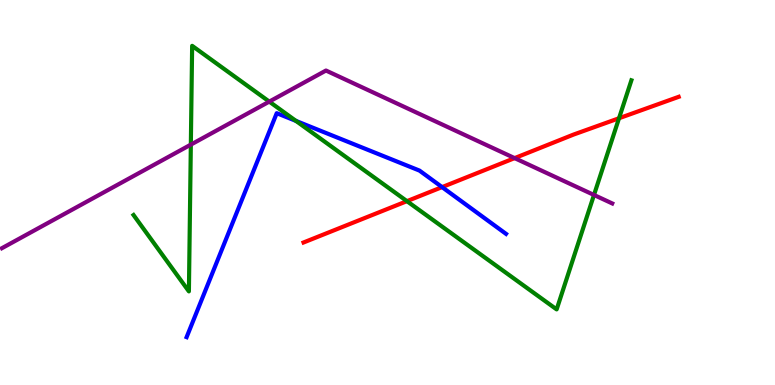[{'lines': ['blue', 'red'], 'intersections': [{'x': 5.7, 'y': 5.14}]}, {'lines': ['green', 'red'], 'intersections': [{'x': 5.25, 'y': 4.78}, {'x': 7.99, 'y': 6.93}]}, {'lines': ['purple', 'red'], 'intersections': [{'x': 6.64, 'y': 5.89}]}, {'lines': ['blue', 'green'], 'intersections': [{'x': 3.82, 'y': 6.86}]}, {'lines': ['blue', 'purple'], 'intersections': []}, {'lines': ['green', 'purple'], 'intersections': [{'x': 2.46, 'y': 6.24}, {'x': 3.47, 'y': 7.36}, {'x': 7.66, 'y': 4.94}]}]